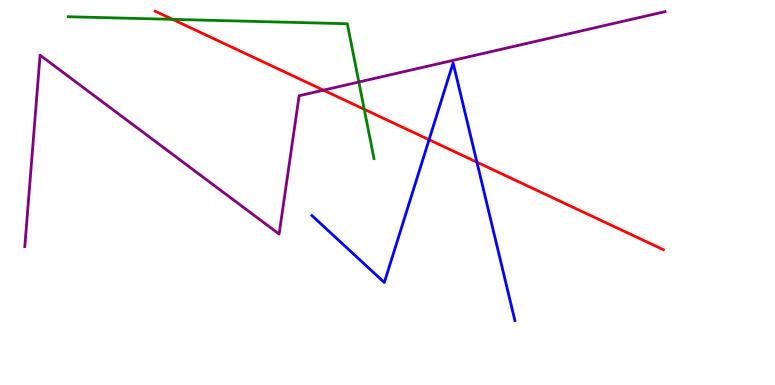[{'lines': ['blue', 'red'], 'intersections': [{'x': 5.54, 'y': 6.37}, {'x': 6.15, 'y': 5.79}]}, {'lines': ['green', 'red'], 'intersections': [{'x': 2.23, 'y': 9.5}, {'x': 4.7, 'y': 7.16}]}, {'lines': ['purple', 'red'], 'intersections': [{'x': 4.17, 'y': 7.66}]}, {'lines': ['blue', 'green'], 'intersections': []}, {'lines': ['blue', 'purple'], 'intersections': []}, {'lines': ['green', 'purple'], 'intersections': [{'x': 4.63, 'y': 7.87}]}]